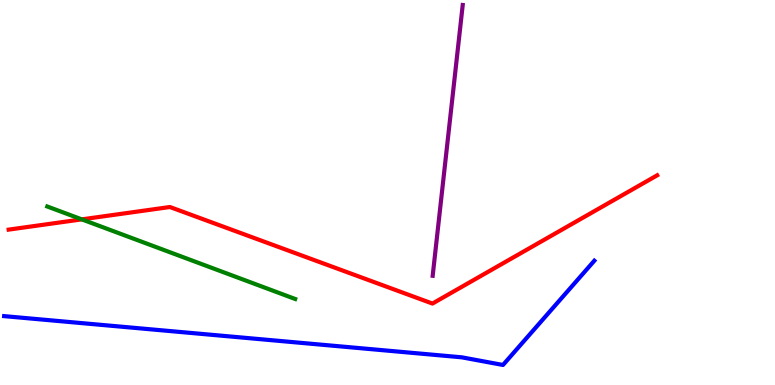[{'lines': ['blue', 'red'], 'intersections': []}, {'lines': ['green', 'red'], 'intersections': [{'x': 1.06, 'y': 4.3}]}, {'lines': ['purple', 'red'], 'intersections': []}, {'lines': ['blue', 'green'], 'intersections': []}, {'lines': ['blue', 'purple'], 'intersections': []}, {'lines': ['green', 'purple'], 'intersections': []}]